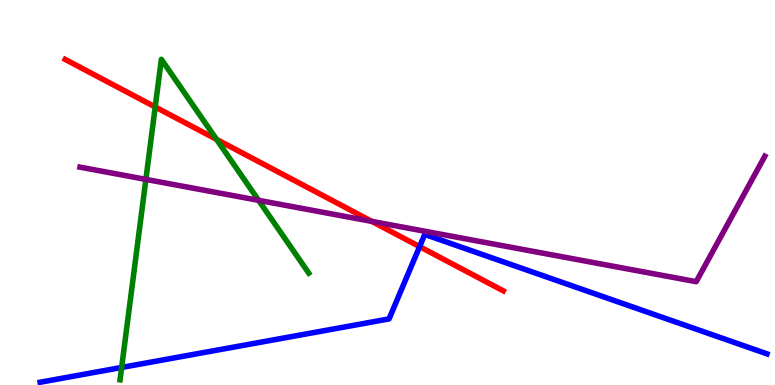[{'lines': ['blue', 'red'], 'intersections': [{'x': 5.41, 'y': 3.59}]}, {'lines': ['green', 'red'], 'intersections': [{'x': 2.0, 'y': 7.22}, {'x': 2.79, 'y': 6.38}]}, {'lines': ['purple', 'red'], 'intersections': [{'x': 4.8, 'y': 4.25}]}, {'lines': ['blue', 'green'], 'intersections': [{'x': 1.57, 'y': 0.456}]}, {'lines': ['blue', 'purple'], 'intersections': []}, {'lines': ['green', 'purple'], 'intersections': [{'x': 1.88, 'y': 5.34}, {'x': 3.34, 'y': 4.8}]}]